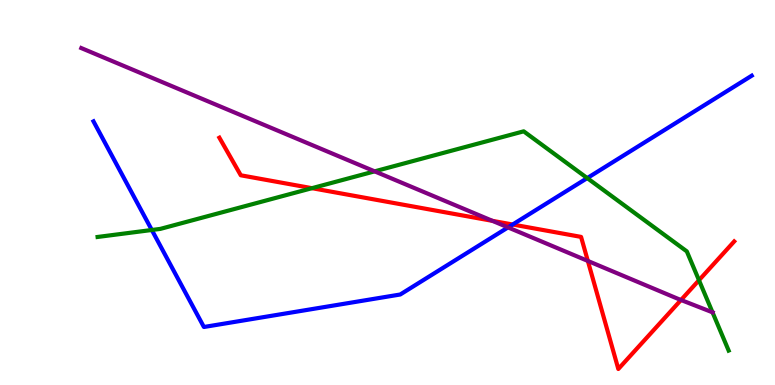[{'lines': ['blue', 'red'], 'intersections': [{'x': 6.62, 'y': 4.17}]}, {'lines': ['green', 'red'], 'intersections': [{'x': 4.03, 'y': 5.11}, {'x': 9.02, 'y': 2.72}]}, {'lines': ['purple', 'red'], 'intersections': [{'x': 6.35, 'y': 4.26}, {'x': 7.59, 'y': 3.22}, {'x': 8.79, 'y': 2.21}]}, {'lines': ['blue', 'green'], 'intersections': [{'x': 1.96, 'y': 4.03}, {'x': 7.58, 'y': 5.37}]}, {'lines': ['blue', 'purple'], 'intersections': [{'x': 6.56, 'y': 4.09}]}, {'lines': ['green', 'purple'], 'intersections': [{'x': 4.83, 'y': 5.55}, {'x': 9.19, 'y': 1.89}]}]